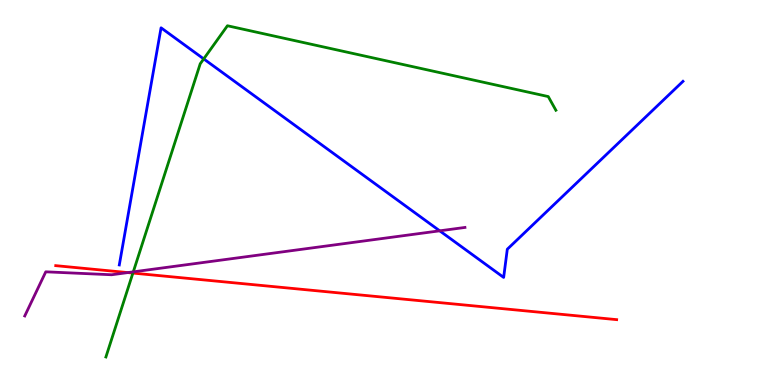[{'lines': ['blue', 'red'], 'intersections': []}, {'lines': ['green', 'red'], 'intersections': [{'x': 1.71, 'y': 2.91}]}, {'lines': ['purple', 'red'], 'intersections': [{'x': 1.65, 'y': 2.92}]}, {'lines': ['blue', 'green'], 'intersections': [{'x': 2.63, 'y': 8.47}]}, {'lines': ['blue', 'purple'], 'intersections': [{'x': 5.67, 'y': 4.0}]}, {'lines': ['green', 'purple'], 'intersections': [{'x': 1.72, 'y': 2.94}]}]